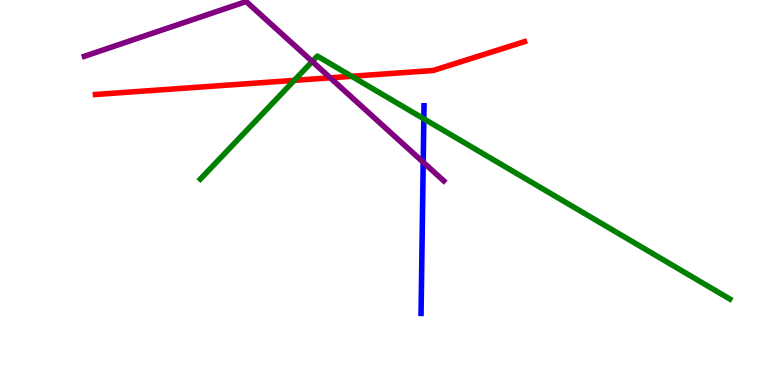[{'lines': ['blue', 'red'], 'intersections': []}, {'lines': ['green', 'red'], 'intersections': [{'x': 3.8, 'y': 7.91}, {'x': 4.54, 'y': 8.02}]}, {'lines': ['purple', 'red'], 'intersections': [{'x': 4.26, 'y': 7.98}]}, {'lines': ['blue', 'green'], 'intersections': [{'x': 5.47, 'y': 6.91}]}, {'lines': ['blue', 'purple'], 'intersections': [{'x': 5.46, 'y': 5.79}]}, {'lines': ['green', 'purple'], 'intersections': [{'x': 4.03, 'y': 8.4}]}]